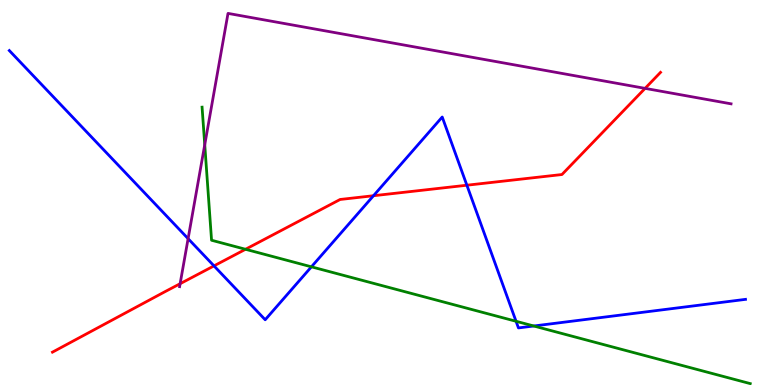[{'lines': ['blue', 'red'], 'intersections': [{'x': 2.76, 'y': 3.09}, {'x': 4.82, 'y': 4.92}, {'x': 6.02, 'y': 5.19}]}, {'lines': ['green', 'red'], 'intersections': [{'x': 3.17, 'y': 3.53}]}, {'lines': ['purple', 'red'], 'intersections': [{'x': 2.32, 'y': 2.63}, {'x': 8.32, 'y': 7.7}]}, {'lines': ['blue', 'green'], 'intersections': [{'x': 4.02, 'y': 3.07}, {'x': 6.66, 'y': 1.66}, {'x': 6.89, 'y': 1.53}]}, {'lines': ['blue', 'purple'], 'intersections': [{'x': 2.43, 'y': 3.8}]}, {'lines': ['green', 'purple'], 'intersections': [{'x': 2.64, 'y': 6.24}]}]